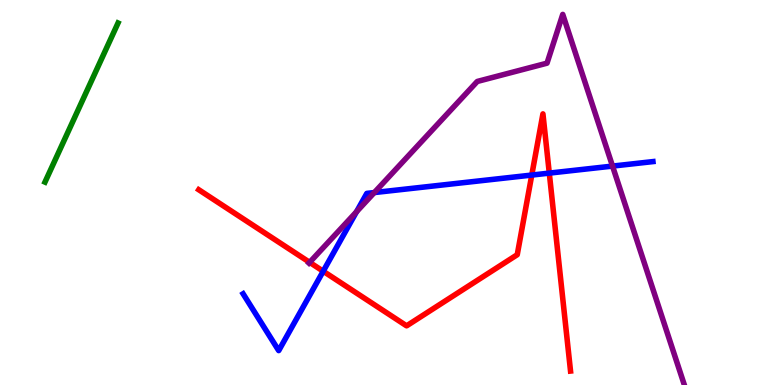[{'lines': ['blue', 'red'], 'intersections': [{'x': 4.17, 'y': 2.96}, {'x': 6.86, 'y': 5.45}, {'x': 7.09, 'y': 5.5}]}, {'lines': ['green', 'red'], 'intersections': []}, {'lines': ['purple', 'red'], 'intersections': [{'x': 4.0, 'y': 3.19}]}, {'lines': ['blue', 'green'], 'intersections': []}, {'lines': ['blue', 'purple'], 'intersections': [{'x': 4.6, 'y': 4.5}, {'x': 4.83, 'y': 5.0}, {'x': 7.9, 'y': 5.69}]}, {'lines': ['green', 'purple'], 'intersections': []}]